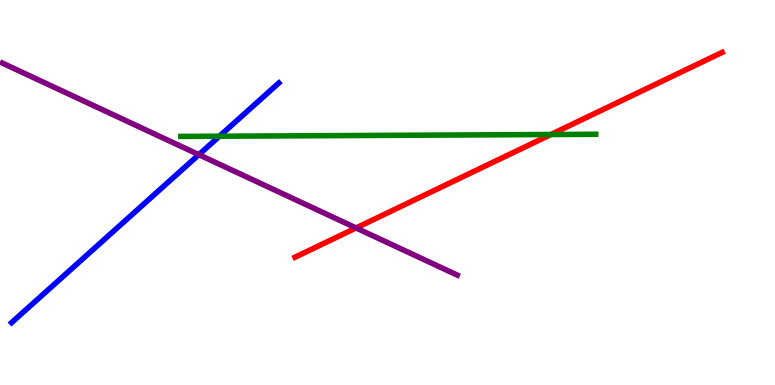[{'lines': ['blue', 'red'], 'intersections': []}, {'lines': ['green', 'red'], 'intersections': [{'x': 7.11, 'y': 6.51}]}, {'lines': ['purple', 'red'], 'intersections': [{'x': 4.59, 'y': 4.08}]}, {'lines': ['blue', 'green'], 'intersections': [{'x': 2.83, 'y': 6.46}]}, {'lines': ['blue', 'purple'], 'intersections': [{'x': 2.57, 'y': 5.98}]}, {'lines': ['green', 'purple'], 'intersections': []}]